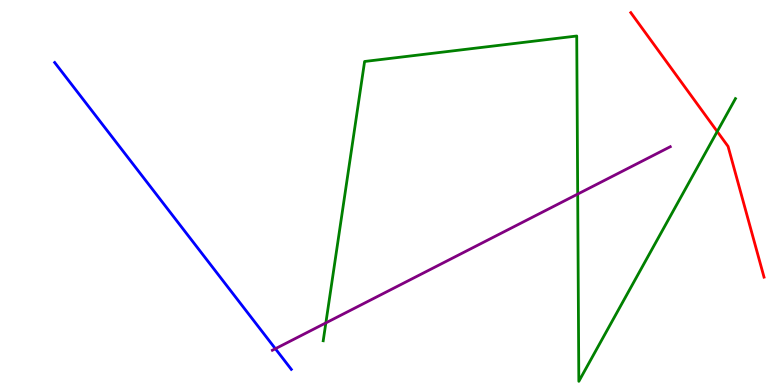[{'lines': ['blue', 'red'], 'intersections': []}, {'lines': ['green', 'red'], 'intersections': [{'x': 9.25, 'y': 6.58}]}, {'lines': ['purple', 'red'], 'intersections': []}, {'lines': ['blue', 'green'], 'intersections': []}, {'lines': ['blue', 'purple'], 'intersections': [{'x': 3.55, 'y': 0.942}]}, {'lines': ['green', 'purple'], 'intersections': [{'x': 4.2, 'y': 1.61}, {'x': 7.45, 'y': 4.96}]}]